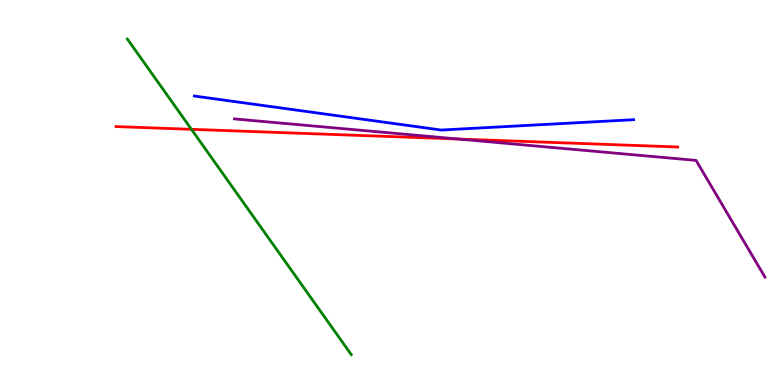[{'lines': ['blue', 'red'], 'intersections': []}, {'lines': ['green', 'red'], 'intersections': [{'x': 2.47, 'y': 6.64}]}, {'lines': ['purple', 'red'], 'intersections': [{'x': 5.91, 'y': 6.39}]}, {'lines': ['blue', 'green'], 'intersections': []}, {'lines': ['blue', 'purple'], 'intersections': []}, {'lines': ['green', 'purple'], 'intersections': []}]